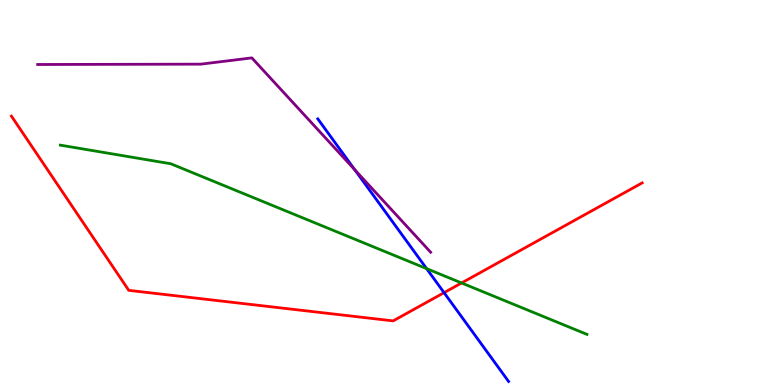[{'lines': ['blue', 'red'], 'intersections': [{'x': 5.73, 'y': 2.4}]}, {'lines': ['green', 'red'], 'intersections': [{'x': 5.96, 'y': 2.65}]}, {'lines': ['purple', 'red'], 'intersections': []}, {'lines': ['blue', 'green'], 'intersections': [{'x': 5.5, 'y': 3.02}]}, {'lines': ['blue', 'purple'], 'intersections': [{'x': 4.58, 'y': 5.59}]}, {'lines': ['green', 'purple'], 'intersections': []}]